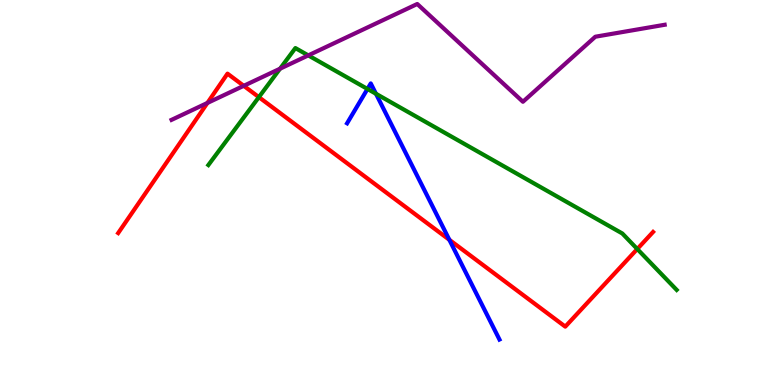[{'lines': ['blue', 'red'], 'intersections': [{'x': 5.8, 'y': 3.77}]}, {'lines': ['green', 'red'], 'intersections': [{'x': 3.34, 'y': 7.48}, {'x': 8.22, 'y': 3.53}]}, {'lines': ['purple', 'red'], 'intersections': [{'x': 2.68, 'y': 7.33}, {'x': 3.15, 'y': 7.77}]}, {'lines': ['blue', 'green'], 'intersections': [{'x': 4.74, 'y': 7.69}, {'x': 4.85, 'y': 7.56}]}, {'lines': ['blue', 'purple'], 'intersections': []}, {'lines': ['green', 'purple'], 'intersections': [{'x': 3.61, 'y': 8.22}, {'x': 3.98, 'y': 8.56}]}]